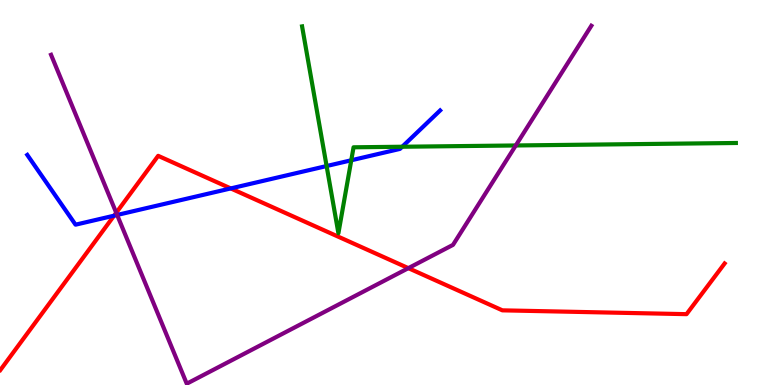[{'lines': ['blue', 'red'], 'intersections': [{'x': 1.47, 'y': 4.4}, {'x': 2.98, 'y': 5.11}]}, {'lines': ['green', 'red'], 'intersections': []}, {'lines': ['purple', 'red'], 'intersections': [{'x': 1.5, 'y': 4.47}, {'x': 5.27, 'y': 3.04}]}, {'lines': ['blue', 'green'], 'intersections': [{'x': 4.21, 'y': 5.69}, {'x': 4.53, 'y': 5.84}, {'x': 5.19, 'y': 6.19}]}, {'lines': ['blue', 'purple'], 'intersections': [{'x': 1.51, 'y': 4.42}]}, {'lines': ['green', 'purple'], 'intersections': [{'x': 6.66, 'y': 6.22}]}]